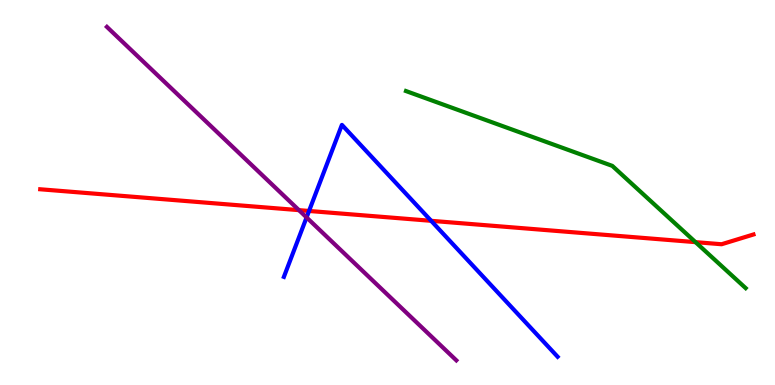[{'lines': ['blue', 'red'], 'intersections': [{'x': 3.99, 'y': 4.52}, {'x': 5.56, 'y': 4.26}]}, {'lines': ['green', 'red'], 'intersections': [{'x': 8.97, 'y': 3.71}]}, {'lines': ['purple', 'red'], 'intersections': [{'x': 3.86, 'y': 4.54}]}, {'lines': ['blue', 'green'], 'intersections': []}, {'lines': ['blue', 'purple'], 'intersections': [{'x': 3.96, 'y': 4.35}]}, {'lines': ['green', 'purple'], 'intersections': []}]